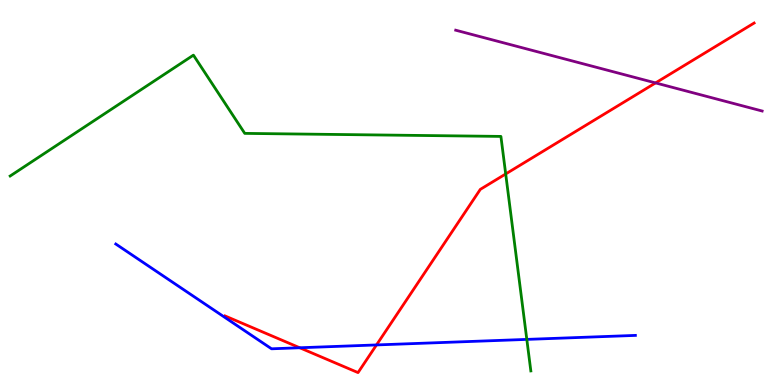[{'lines': ['blue', 'red'], 'intersections': [{'x': 3.87, 'y': 0.967}, {'x': 4.86, 'y': 1.04}]}, {'lines': ['green', 'red'], 'intersections': [{'x': 6.53, 'y': 5.48}]}, {'lines': ['purple', 'red'], 'intersections': [{'x': 8.46, 'y': 7.85}]}, {'lines': ['blue', 'green'], 'intersections': [{'x': 6.8, 'y': 1.18}]}, {'lines': ['blue', 'purple'], 'intersections': []}, {'lines': ['green', 'purple'], 'intersections': []}]